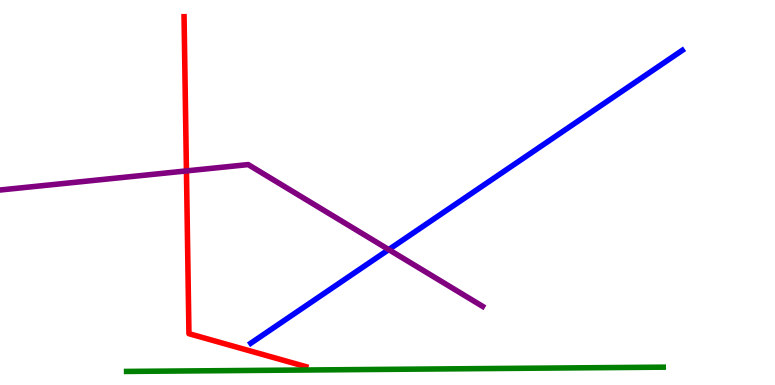[{'lines': ['blue', 'red'], 'intersections': []}, {'lines': ['green', 'red'], 'intersections': []}, {'lines': ['purple', 'red'], 'intersections': [{'x': 2.41, 'y': 5.56}]}, {'lines': ['blue', 'green'], 'intersections': []}, {'lines': ['blue', 'purple'], 'intersections': [{'x': 5.02, 'y': 3.52}]}, {'lines': ['green', 'purple'], 'intersections': []}]